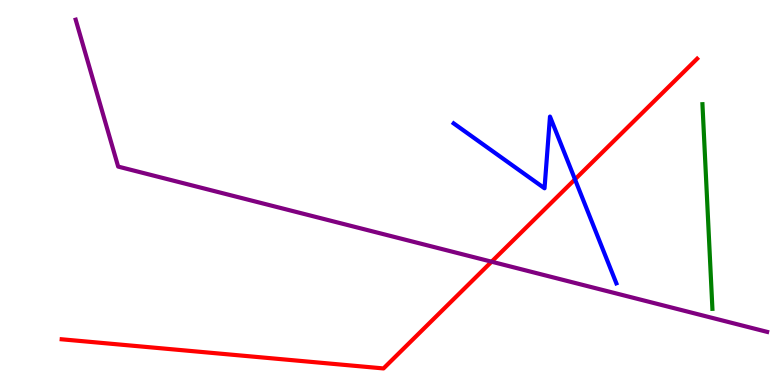[{'lines': ['blue', 'red'], 'intersections': [{'x': 7.42, 'y': 5.34}]}, {'lines': ['green', 'red'], 'intersections': []}, {'lines': ['purple', 'red'], 'intersections': [{'x': 6.34, 'y': 3.2}]}, {'lines': ['blue', 'green'], 'intersections': []}, {'lines': ['blue', 'purple'], 'intersections': []}, {'lines': ['green', 'purple'], 'intersections': []}]